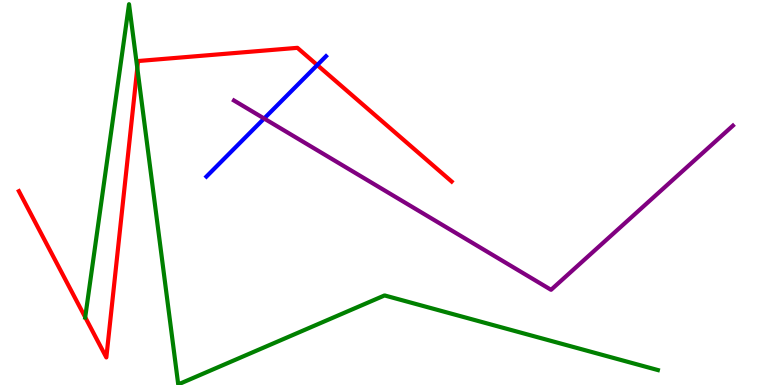[{'lines': ['blue', 'red'], 'intersections': [{'x': 4.09, 'y': 8.31}]}, {'lines': ['green', 'red'], 'intersections': [{'x': 1.1, 'y': 1.76}, {'x': 1.77, 'y': 8.23}]}, {'lines': ['purple', 'red'], 'intersections': []}, {'lines': ['blue', 'green'], 'intersections': []}, {'lines': ['blue', 'purple'], 'intersections': [{'x': 3.41, 'y': 6.92}]}, {'lines': ['green', 'purple'], 'intersections': []}]